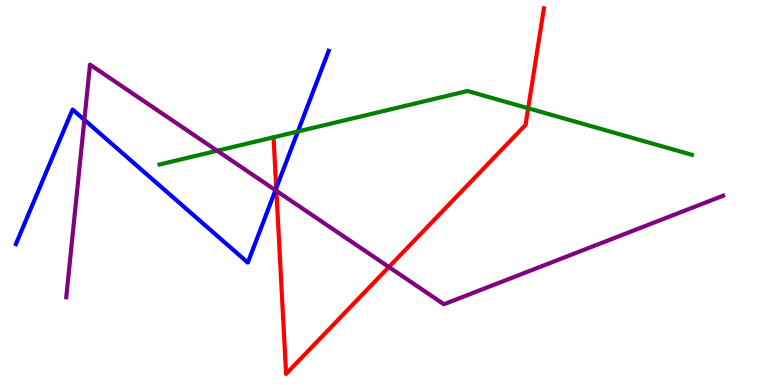[{'lines': ['blue', 'red'], 'intersections': [{'x': 3.56, 'y': 5.11}]}, {'lines': ['green', 'red'], 'intersections': [{'x': 6.82, 'y': 7.19}]}, {'lines': ['purple', 'red'], 'intersections': [{'x': 3.57, 'y': 5.04}, {'x': 5.02, 'y': 3.06}]}, {'lines': ['blue', 'green'], 'intersections': [{'x': 3.84, 'y': 6.58}]}, {'lines': ['blue', 'purple'], 'intersections': [{'x': 1.09, 'y': 6.89}, {'x': 3.55, 'y': 5.06}]}, {'lines': ['green', 'purple'], 'intersections': [{'x': 2.8, 'y': 6.08}]}]